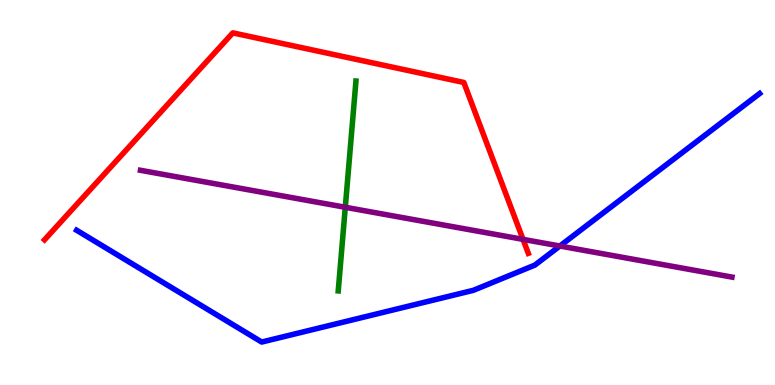[{'lines': ['blue', 'red'], 'intersections': []}, {'lines': ['green', 'red'], 'intersections': []}, {'lines': ['purple', 'red'], 'intersections': [{'x': 6.75, 'y': 3.78}]}, {'lines': ['blue', 'green'], 'intersections': []}, {'lines': ['blue', 'purple'], 'intersections': [{'x': 7.22, 'y': 3.61}]}, {'lines': ['green', 'purple'], 'intersections': [{'x': 4.46, 'y': 4.62}]}]